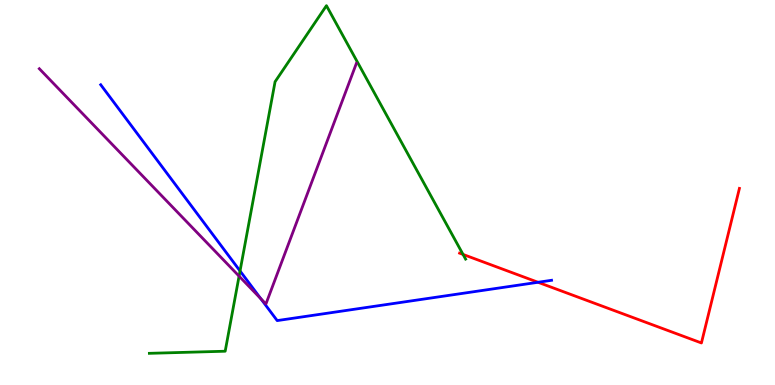[{'lines': ['blue', 'red'], 'intersections': [{'x': 6.94, 'y': 2.67}]}, {'lines': ['green', 'red'], 'intersections': [{'x': 5.97, 'y': 3.39}]}, {'lines': ['purple', 'red'], 'intersections': []}, {'lines': ['blue', 'green'], 'intersections': [{'x': 3.1, 'y': 2.96}]}, {'lines': ['blue', 'purple'], 'intersections': [{'x': 3.37, 'y': 2.24}]}, {'lines': ['green', 'purple'], 'intersections': [{'x': 3.08, 'y': 2.83}]}]